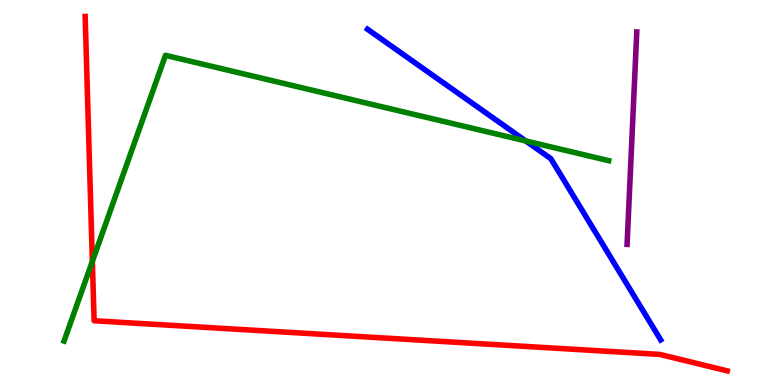[{'lines': ['blue', 'red'], 'intersections': []}, {'lines': ['green', 'red'], 'intersections': [{'x': 1.19, 'y': 3.21}]}, {'lines': ['purple', 'red'], 'intersections': []}, {'lines': ['blue', 'green'], 'intersections': [{'x': 6.78, 'y': 6.34}]}, {'lines': ['blue', 'purple'], 'intersections': []}, {'lines': ['green', 'purple'], 'intersections': []}]